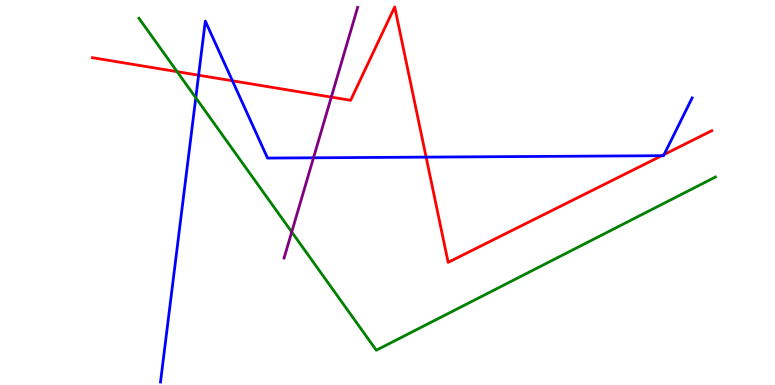[{'lines': ['blue', 'red'], 'intersections': [{'x': 2.56, 'y': 8.05}, {'x': 3.0, 'y': 7.9}, {'x': 5.5, 'y': 5.92}, {'x': 8.54, 'y': 5.96}, {'x': 8.57, 'y': 5.99}]}, {'lines': ['green', 'red'], 'intersections': [{'x': 2.29, 'y': 8.14}]}, {'lines': ['purple', 'red'], 'intersections': [{'x': 4.27, 'y': 7.48}]}, {'lines': ['blue', 'green'], 'intersections': [{'x': 2.53, 'y': 7.46}]}, {'lines': ['blue', 'purple'], 'intersections': [{'x': 4.05, 'y': 5.9}]}, {'lines': ['green', 'purple'], 'intersections': [{'x': 3.76, 'y': 3.97}]}]